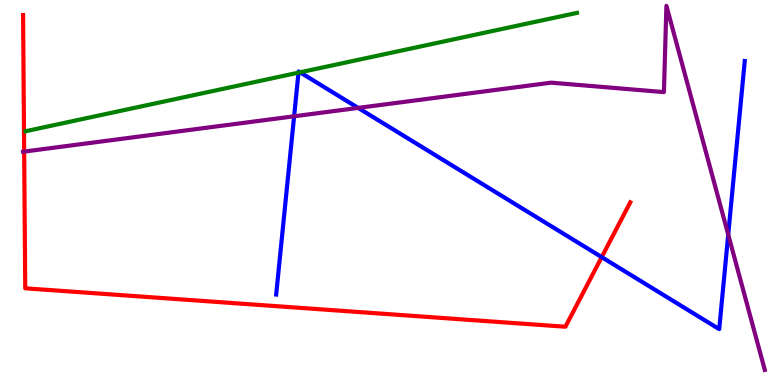[{'lines': ['blue', 'red'], 'intersections': [{'x': 7.76, 'y': 3.32}]}, {'lines': ['green', 'red'], 'intersections': []}, {'lines': ['purple', 'red'], 'intersections': [{'x': 0.312, 'y': 6.06}]}, {'lines': ['blue', 'green'], 'intersections': [{'x': 3.85, 'y': 8.11}, {'x': 3.87, 'y': 8.12}]}, {'lines': ['blue', 'purple'], 'intersections': [{'x': 3.8, 'y': 6.98}, {'x': 4.62, 'y': 7.2}, {'x': 9.4, 'y': 3.91}]}, {'lines': ['green', 'purple'], 'intersections': []}]